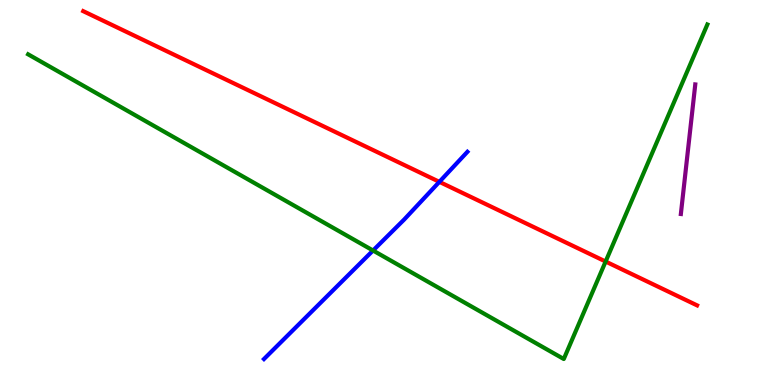[{'lines': ['blue', 'red'], 'intersections': [{'x': 5.67, 'y': 5.28}]}, {'lines': ['green', 'red'], 'intersections': [{'x': 7.81, 'y': 3.21}]}, {'lines': ['purple', 'red'], 'intersections': []}, {'lines': ['blue', 'green'], 'intersections': [{'x': 4.81, 'y': 3.49}]}, {'lines': ['blue', 'purple'], 'intersections': []}, {'lines': ['green', 'purple'], 'intersections': []}]